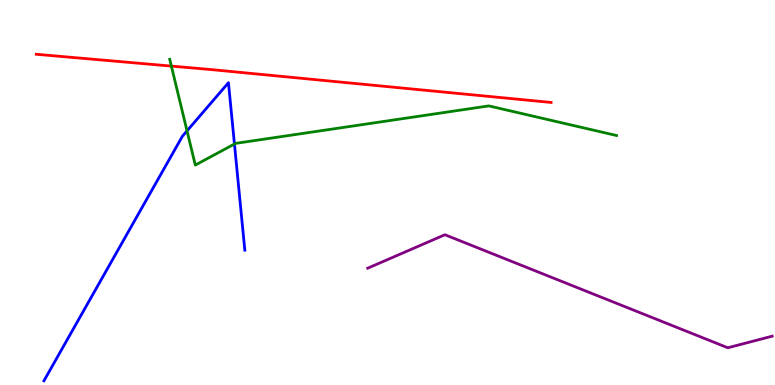[{'lines': ['blue', 'red'], 'intersections': []}, {'lines': ['green', 'red'], 'intersections': [{'x': 2.21, 'y': 8.28}]}, {'lines': ['purple', 'red'], 'intersections': []}, {'lines': ['blue', 'green'], 'intersections': [{'x': 2.41, 'y': 6.6}, {'x': 3.03, 'y': 6.26}]}, {'lines': ['blue', 'purple'], 'intersections': []}, {'lines': ['green', 'purple'], 'intersections': []}]